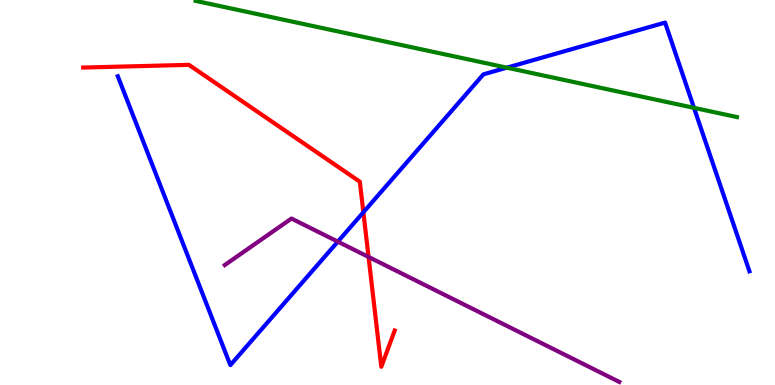[{'lines': ['blue', 'red'], 'intersections': [{'x': 4.69, 'y': 4.49}]}, {'lines': ['green', 'red'], 'intersections': []}, {'lines': ['purple', 'red'], 'intersections': [{'x': 4.76, 'y': 3.33}]}, {'lines': ['blue', 'green'], 'intersections': [{'x': 6.54, 'y': 8.24}, {'x': 8.95, 'y': 7.2}]}, {'lines': ['blue', 'purple'], 'intersections': [{'x': 4.36, 'y': 3.72}]}, {'lines': ['green', 'purple'], 'intersections': []}]